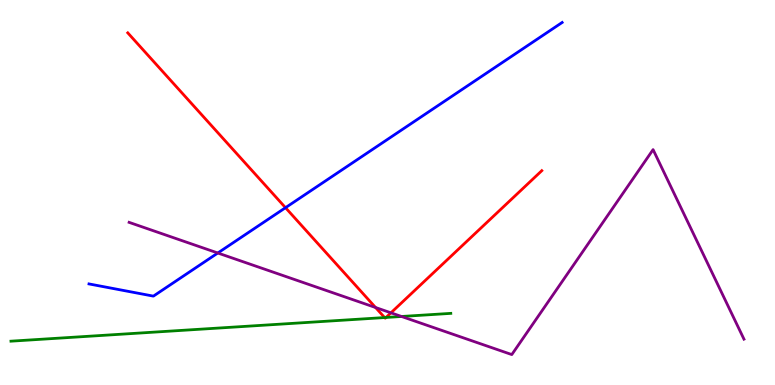[{'lines': ['blue', 'red'], 'intersections': [{'x': 3.68, 'y': 4.61}]}, {'lines': ['green', 'red'], 'intersections': [{'x': 4.96, 'y': 1.75}, {'x': 4.98, 'y': 1.75}]}, {'lines': ['purple', 'red'], 'intersections': [{'x': 4.85, 'y': 2.01}, {'x': 5.04, 'y': 1.87}]}, {'lines': ['blue', 'green'], 'intersections': []}, {'lines': ['blue', 'purple'], 'intersections': [{'x': 2.81, 'y': 3.43}]}, {'lines': ['green', 'purple'], 'intersections': [{'x': 5.18, 'y': 1.78}]}]